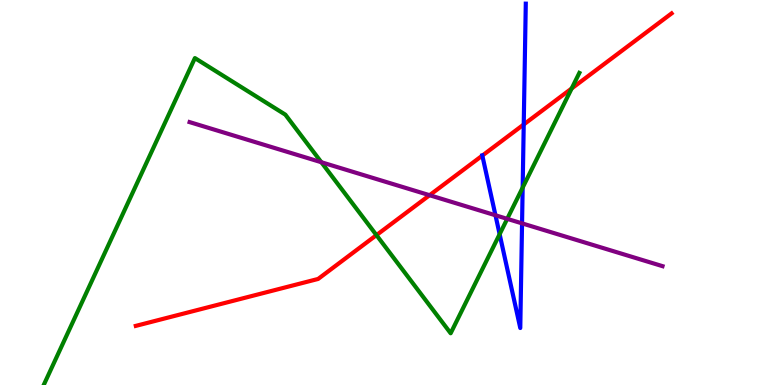[{'lines': ['blue', 'red'], 'intersections': [{'x': 6.22, 'y': 5.96}, {'x': 6.76, 'y': 6.77}]}, {'lines': ['green', 'red'], 'intersections': [{'x': 4.86, 'y': 3.89}, {'x': 7.38, 'y': 7.7}]}, {'lines': ['purple', 'red'], 'intersections': [{'x': 5.54, 'y': 4.93}]}, {'lines': ['blue', 'green'], 'intersections': [{'x': 6.45, 'y': 3.92}, {'x': 6.74, 'y': 5.13}]}, {'lines': ['blue', 'purple'], 'intersections': [{'x': 6.39, 'y': 4.41}, {'x': 6.74, 'y': 4.2}]}, {'lines': ['green', 'purple'], 'intersections': [{'x': 4.15, 'y': 5.79}, {'x': 6.54, 'y': 4.32}]}]